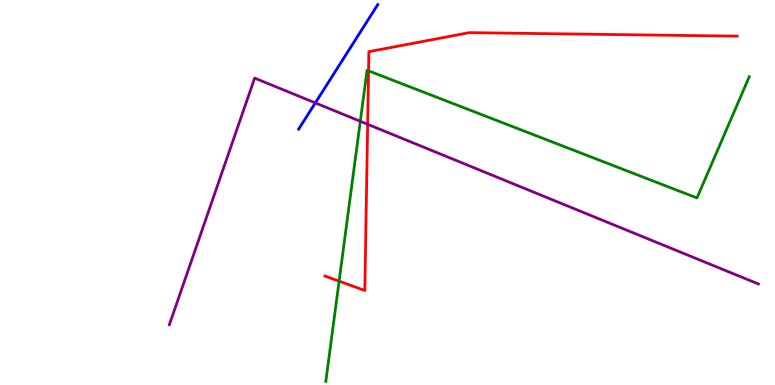[{'lines': ['blue', 'red'], 'intersections': []}, {'lines': ['green', 'red'], 'intersections': [{'x': 4.38, 'y': 2.7}, {'x': 4.76, 'y': 8.16}]}, {'lines': ['purple', 'red'], 'intersections': [{'x': 4.74, 'y': 6.77}]}, {'lines': ['blue', 'green'], 'intersections': []}, {'lines': ['blue', 'purple'], 'intersections': [{'x': 4.07, 'y': 7.33}]}, {'lines': ['green', 'purple'], 'intersections': [{'x': 4.65, 'y': 6.85}]}]